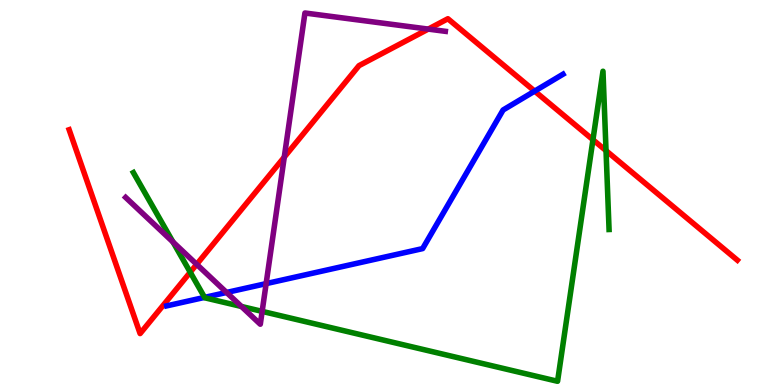[{'lines': ['blue', 'red'], 'intersections': [{'x': 6.9, 'y': 7.63}]}, {'lines': ['green', 'red'], 'intersections': [{'x': 2.45, 'y': 2.93}, {'x': 7.65, 'y': 6.37}, {'x': 7.82, 'y': 6.09}]}, {'lines': ['purple', 'red'], 'intersections': [{'x': 2.54, 'y': 3.13}, {'x': 3.67, 'y': 5.92}, {'x': 5.53, 'y': 9.24}]}, {'lines': ['blue', 'green'], 'intersections': [{'x': 2.64, 'y': 2.28}]}, {'lines': ['blue', 'purple'], 'intersections': [{'x': 2.92, 'y': 2.4}, {'x': 3.43, 'y': 2.63}]}, {'lines': ['green', 'purple'], 'intersections': [{'x': 2.23, 'y': 3.71}, {'x': 3.12, 'y': 2.04}, {'x': 3.38, 'y': 1.91}]}]